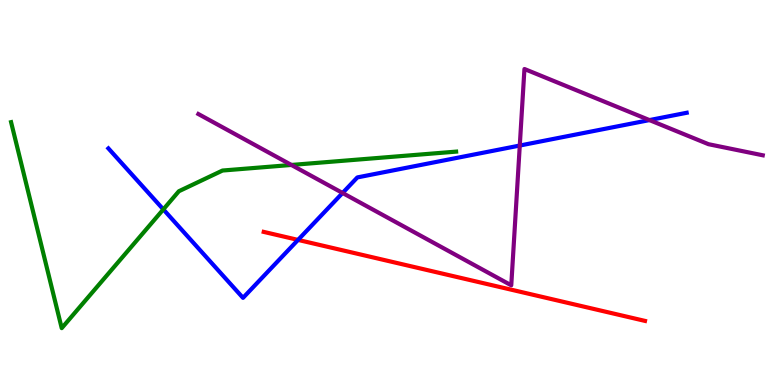[{'lines': ['blue', 'red'], 'intersections': [{'x': 3.85, 'y': 3.77}]}, {'lines': ['green', 'red'], 'intersections': []}, {'lines': ['purple', 'red'], 'intersections': []}, {'lines': ['blue', 'green'], 'intersections': [{'x': 2.11, 'y': 4.56}]}, {'lines': ['blue', 'purple'], 'intersections': [{'x': 4.42, 'y': 4.99}, {'x': 6.71, 'y': 6.22}, {'x': 8.38, 'y': 6.88}]}, {'lines': ['green', 'purple'], 'intersections': [{'x': 3.76, 'y': 5.72}]}]